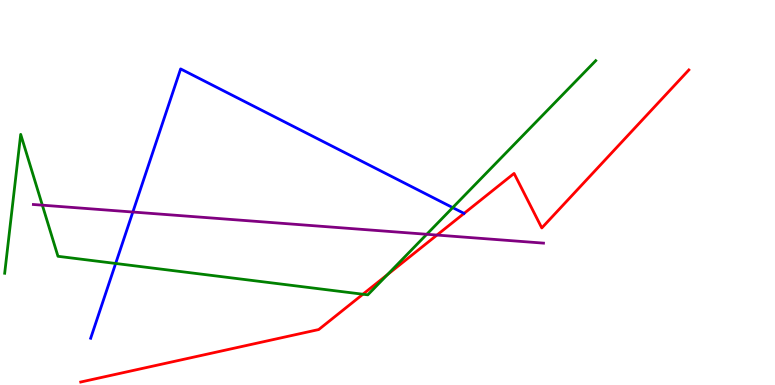[{'lines': ['blue', 'red'], 'intersections': []}, {'lines': ['green', 'red'], 'intersections': [{'x': 4.68, 'y': 2.36}, {'x': 5.0, 'y': 2.87}]}, {'lines': ['purple', 'red'], 'intersections': [{'x': 5.64, 'y': 3.89}]}, {'lines': ['blue', 'green'], 'intersections': [{'x': 1.49, 'y': 3.16}, {'x': 5.84, 'y': 4.61}]}, {'lines': ['blue', 'purple'], 'intersections': [{'x': 1.71, 'y': 4.49}]}, {'lines': ['green', 'purple'], 'intersections': [{'x': 0.546, 'y': 4.67}, {'x': 5.51, 'y': 3.91}]}]